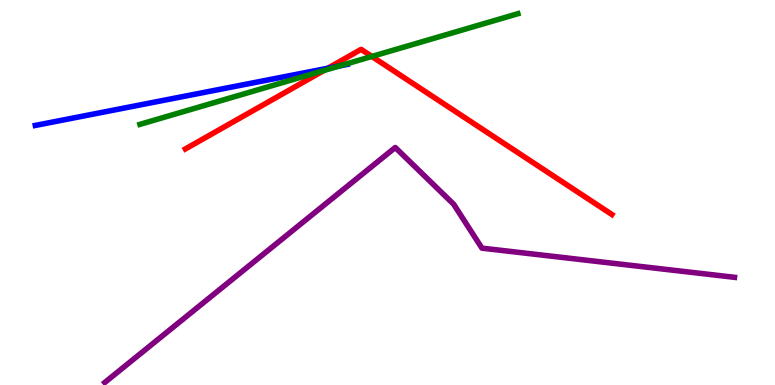[{'lines': ['blue', 'red'], 'intersections': [{'x': 4.23, 'y': 8.23}]}, {'lines': ['green', 'red'], 'intersections': [{'x': 4.18, 'y': 8.17}, {'x': 4.8, 'y': 8.53}]}, {'lines': ['purple', 'red'], 'intersections': []}, {'lines': ['blue', 'green'], 'intersections': [{'x': 4.38, 'y': 8.29}]}, {'lines': ['blue', 'purple'], 'intersections': []}, {'lines': ['green', 'purple'], 'intersections': []}]